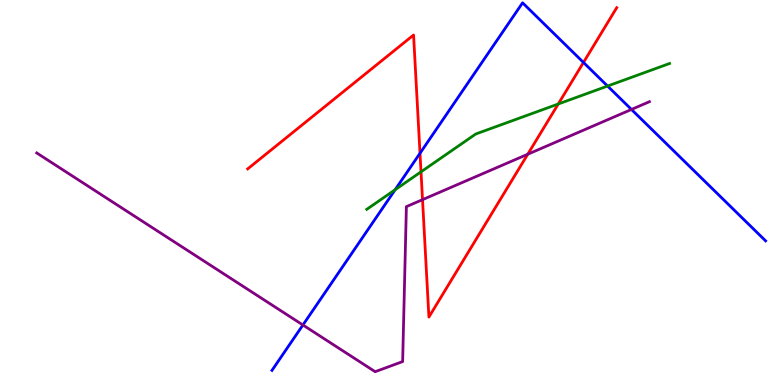[{'lines': ['blue', 'red'], 'intersections': [{'x': 5.42, 'y': 6.02}, {'x': 7.53, 'y': 8.38}]}, {'lines': ['green', 'red'], 'intersections': [{'x': 5.43, 'y': 5.54}, {'x': 7.2, 'y': 7.3}]}, {'lines': ['purple', 'red'], 'intersections': [{'x': 5.45, 'y': 4.81}, {'x': 6.81, 'y': 5.99}]}, {'lines': ['blue', 'green'], 'intersections': [{'x': 5.1, 'y': 5.07}, {'x': 7.84, 'y': 7.76}]}, {'lines': ['blue', 'purple'], 'intersections': [{'x': 3.91, 'y': 1.56}, {'x': 8.15, 'y': 7.16}]}, {'lines': ['green', 'purple'], 'intersections': []}]